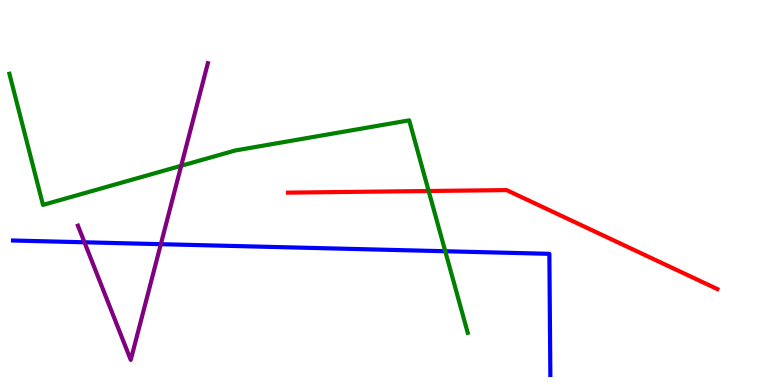[{'lines': ['blue', 'red'], 'intersections': []}, {'lines': ['green', 'red'], 'intersections': [{'x': 5.53, 'y': 5.04}]}, {'lines': ['purple', 'red'], 'intersections': []}, {'lines': ['blue', 'green'], 'intersections': [{'x': 5.75, 'y': 3.47}]}, {'lines': ['blue', 'purple'], 'intersections': [{'x': 1.09, 'y': 3.71}, {'x': 2.08, 'y': 3.66}]}, {'lines': ['green', 'purple'], 'intersections': [{'x': 2.34, 'y': 5.69}]}]